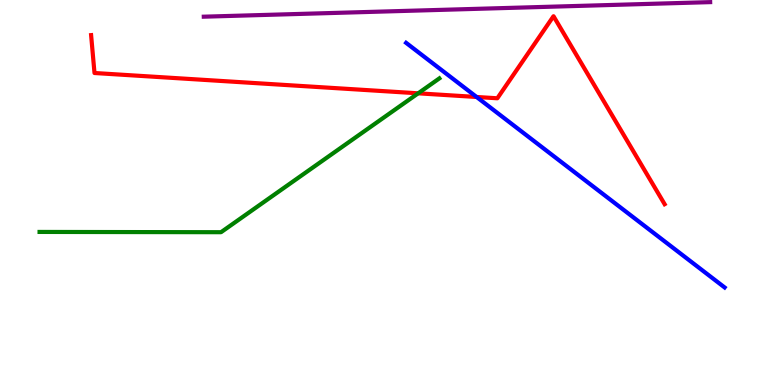[{'lines': ['blue', 'red'], 'intersections': [{'x': 6.15, 'y': 7.48}]}, {'lines': ['green', 'red'], 'intersections': [{'x': 5.4, 'y': 7.58}]}, {'lines': ['purple', 'red'], 'intersections': []}, {'lines': ['blue', 'green'], 'intersections': []}, {'lines': ['blue', 'purple'], 'intersections': []}, {'lines': ['green', 'purple'], 'intersections': []}]